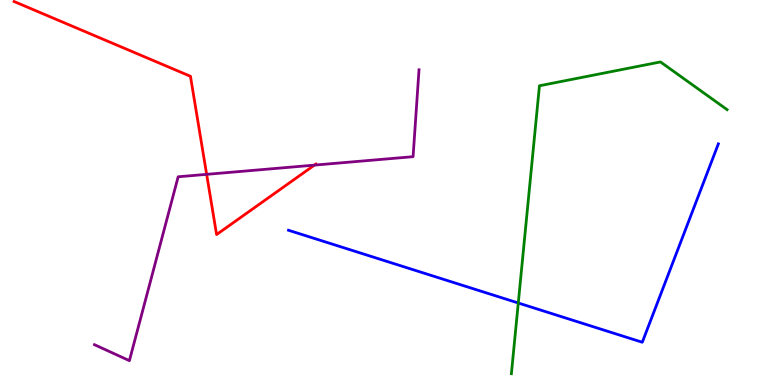[{'lines': ['blue', 'red'], 'intersections': []}, {'lines': ['green', 'red'], 'intersections': []}, {'lines': ['purple', 'red'], 'intersections': [{'x': 2.67, 'y': 5.47}, {'x': 4.06, 'y': 5.71}]}, {'lines': ['blue', 'green'], 'intersections': [{'x': 6.69, 'y': 2.13}]}, {'lines': ['blue', 'purple'], 'intersections': []}, {'lines': ['green', 'purple'], 'intersections': []}]